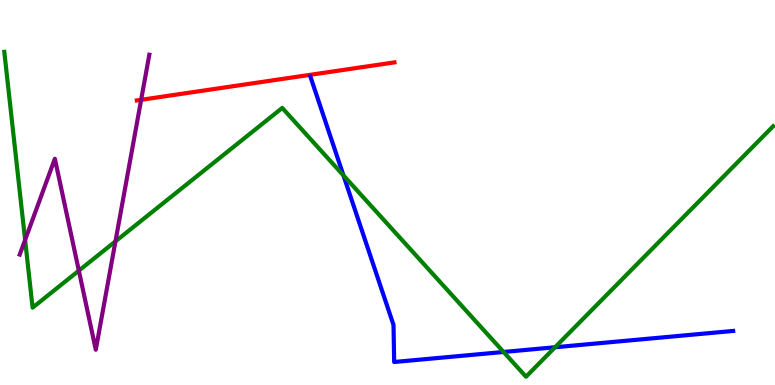[{'lines': ['blue', 'red'], 'intersections': []}, {'lines': ['green', 'red'], 'intersections': []}, {'lines': ['purple', 'red'], 'intersections': [{'x': 1.82, 'y': 7.41}]}, {'lines': ['blue', 'green'], 'intersections': [{'x': 4.43, 'y': 5.44}, {'x': 6.5, 'y': 0.858}, {'x': 7.16, 'y': 0.98}]}, {'lines': ['blue', 'purple'], 'intersections': []}, {'lines': ['green', 'purple'], 'intersections': [{'x': 0.324, 'y': 3.77}, {'x': 1.02, 'y': 2.97}, {'x': 1.49, 'y': 3.73}]}]